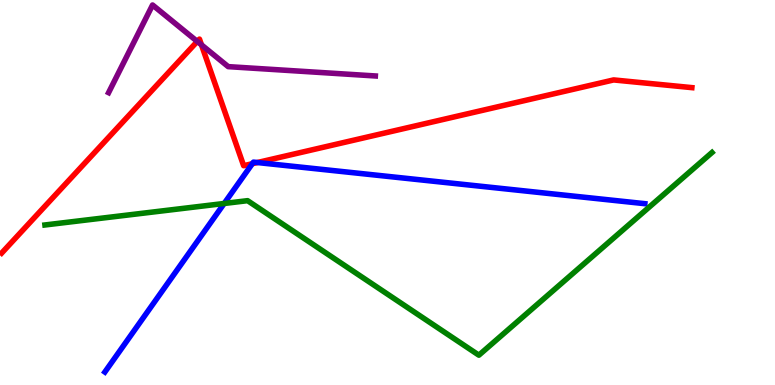[{'lines': ['blue', 'red'], 'intersections': [{'x': 3.26, 'y': 5.75}, {'x': 3.32, 'y': 5.78}]}, {'lines': ['green', 'red'], 'intersections': []}, {'lines': ['purple', 'red'], 'intersections': [{'x': 2.55, 'y': 8.92}, {'x': 2.6, 'y': 8.83}]}, {'lines': ['blue', 'green'], 'intersections': [{'x': 2.89, 'y': 4.71}]}, {'lines': ['blue', 'purple'], 'intersections': []}, {'lines': ['green', 'purple'], 'intersections': []}]